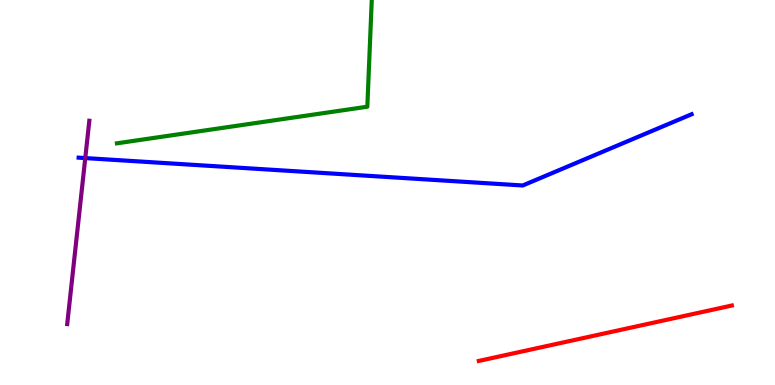[{'lines': ['blue', 'red'], 'intersections': []}, {'lines': ['green', 'red'], 'intersections': []}, {'lines': ['purple', 'red'], 'intersections': []}, {'lines': ['blue', 'green'], 'intersections': []}, {'lines': ['blue', 'purple'], 'intersections': [{'x': 1.1, 'y': 5.89}]}, {'lines': ['green', 'purple'], 'intersections': []}]